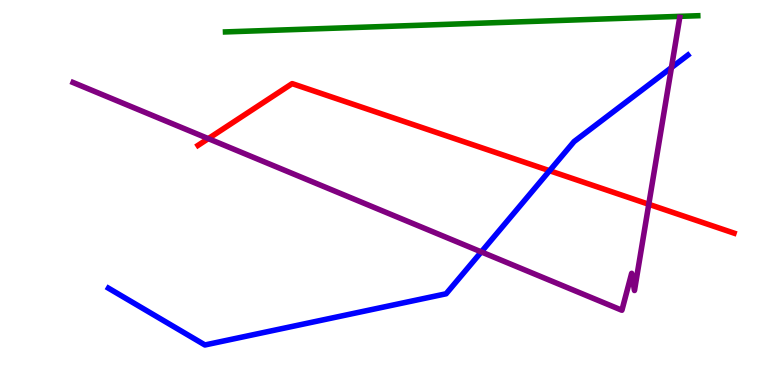[{'lines': ['blue', 'red'], 'intersections': [{'x': 7.09, 'y': 5.57}]}, {'lines': ['green', 'red'], 'intersections': []}, {'lines': ['purple', 'red'], 'intersections': [{'x': 2.69, 'y': 6.4}, {'x': 8.37, 'y': 4.69}]}, {'lines': ['blue', 'green'], 'intersections': []}, {'lines': ['blue', 'purple'], 'intersections': [{'x': 6.21, 'y': 3.46}, {'x': 8.66, 'y': 8.24}]}, {'lines': ['green', 'purple'], 'intersections': []}]